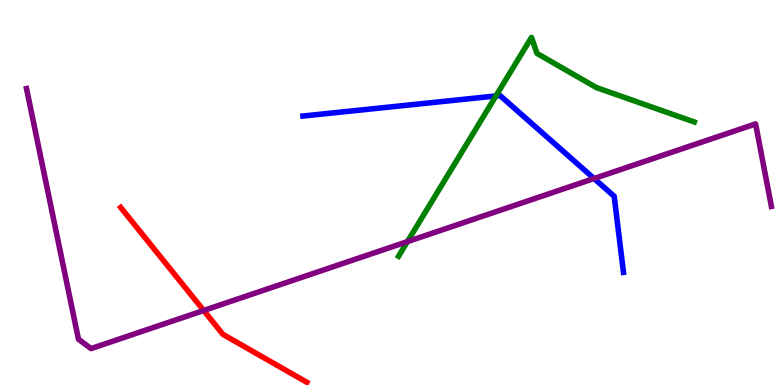[{'lines': ['blue', 'red'], 'intersections': []}, {'lines': ['green', 'red'], 'intersections': []}, {'lines': ['purple', 'red'], 'intersections': [{'x': 2.63, 'y': 1.93}]}, {'lines': ['blue', 'green'], 'intersections': [{'x': 6.4, 'y': 7.51}]}, {'lines': ['blue', 'purple'], 'intersections': [{'x': 7.67, 'y': 5.36}]}, {'lines': ['green', 'purple'], 'intersections': [{'x': 5.26, 'y': 3.72}]}]